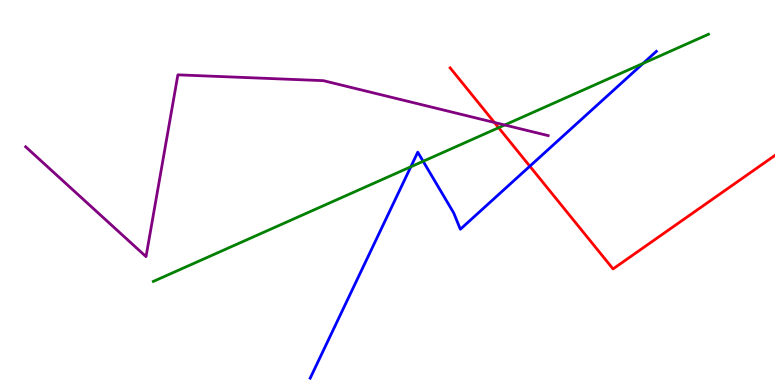[{'lines': ['blue', 'red'], 'intersections': [{'x': 6.84, 'y': 5.68}]}, {'lines': ['green', 'red'], 'intersections': [{'x': 6.43, 'y': 6.68}]}, {'lines': ['purple', 'red'], 'intersections': [{'x': 6.38, 'y': 6.82}]}, {'lines': ['blue', 'green'], 'intersections': [{'x': 5.3, 'y': 5.67}, {'x': 5.46, 'y': 5.81}, {'x': 8.3, 'y': 8.35}]}, {'lines': ['blue', 'purple'], 'intersections': []}, {'lines': ['green', 'purple'], 'intersections': [{'x': 6.51, 'y': 6.75}]}]